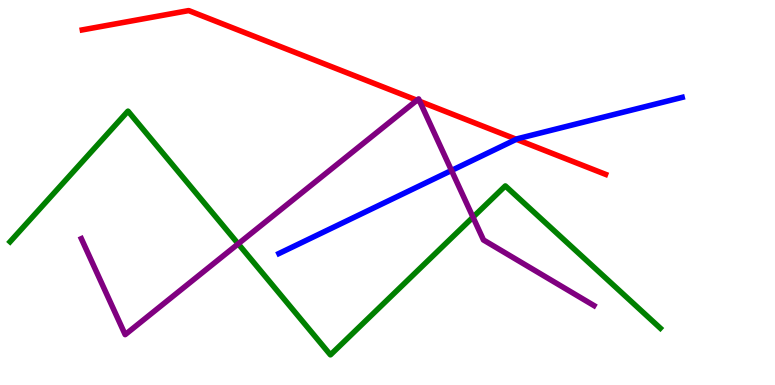[{'lines': ['blue', 'red'], 'intersections': [{'x': 6.66, 'y': 6.38}]}, {'lines': ['green', 'red'], 'intersections': []}, {'lines': ['purple', 'red'], 'intersections': [{'x': 5.38, 'y': 7.4}, {'x': 5.42, 'y': 7.37}]}, {'lines': ['blue', 'green'], 'intersections': []}, {'lines': ['blue', 'purple'], 'intersections': [{'x': 5.83, 'y': 5.57}]}, {'lines': ['green', 'purple'], 'intersections': [{'x': 3.07, 'y': 3.67}, {'x': 6.1, 'y': 4.36}]}]